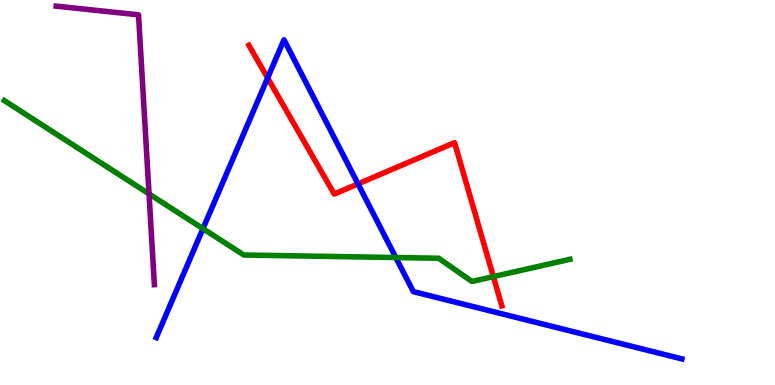[{'lines': ['blue', 'red'], 'intersections': [{'x': 3.45, 'y': 7.98}, {'x': 4.62, 'y': 5.22}]}, {'lines': ['green', 'red'], 'intersections': [{'x': 6.37, 'y': 2.82}]}, {'lines': ['purple', 'red'], 'intersections': []}, {'lines': ['blue', 'green'], 'intersections': [{'x': 2.62, 'y': 4.06}, {'x': 5.11, 'y': 3.31}]}, {'lines': ['blue', 'purple'], 'intersections': []}, {'lines': ['green', 'purple'], 'intersections': [{'x': 1.92, 'y': 4.96}]}]